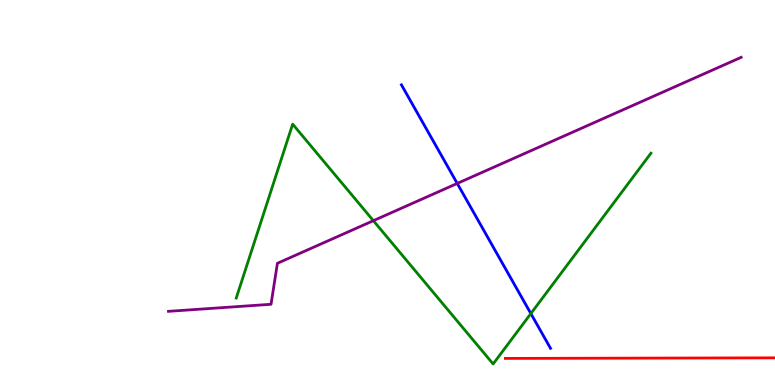[{'lines': ['blue', 'red'], 'intersections': []}, {'lines': ['green', 'red'], 'intersections': []}, {'lines': ['purple', 'red'], 'intersections': []}, {'lines': ['blue', 'green'], 'intersections': [{'x': 6.85, 'y': 1.86}]}, {'lines': ['blue', 'purple'], 'intersections': [{'x': 5.9, 'y': 5.24}]}, {'lines': ['green', 'purple'], 'intersections': [{'x': 4.82, 'y': 4.27}]}]